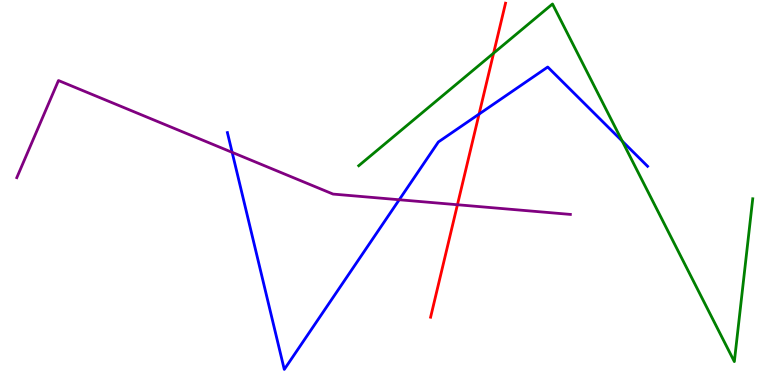[{'lines': ['blue', 'red'], 'intersections': [{'x': 6.18, 'y': 7.04}]}, {'lines': ['green', 'red'], 'intersections': [{'x': 6.37, 'y': 8.62}]}, {'lines': ['purple', 'red'], 'intersections': [{'x': 5.9, 'y': 4.68}]}, {'lines': ['blue', 'green'], 'intersections': [{'x': 8.03, 'y': 6.34}]}, {'lines': ['blue', 'purple'], 'intersections': [{'x': 3.0, 'y': 6.04}, {'x': 5.15, 'y': 4.81}]}, {'lines': ['green', 'purple'], 'intersections': []}]